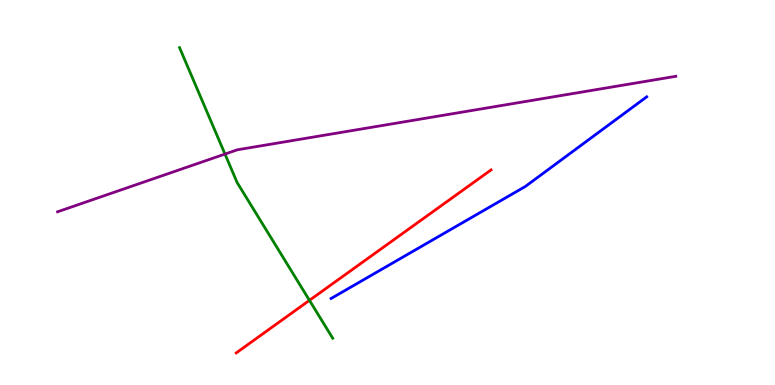[{'lines': ['blue', 'red'], 'intersections': []}, {'lines': ['green', 'red'], 'intersections': [{'x': 3.99, 'y': 2.2}]}, {'lines': ['purple', 'red'], 'intersections': []}, {'lines': ['blue', 'green'], 'intersections': []}, {'lines': ['blue', 'purple'], 'intersections': []}, {'lines': ['green', 'purple'], 'intersections': [{'x': 2.9, 'y': 6.0}]}]